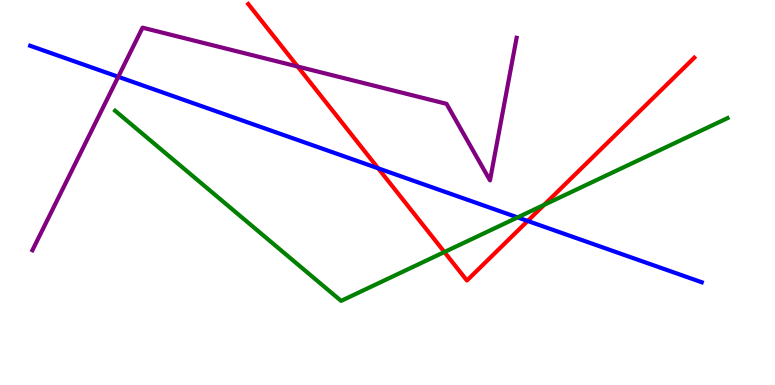[{'lines': ['blue', 'red'], 'intersections': [{'x': 4.88, 'y': 5.63}, {'x': 6.81, 'y': 4.26}]}, {'lines': ['green', 'red'], 'intersections': [{'x': 5.73, 'y': 3.45}, {'x': 7.02, 'y': 4.68}]}, {'lines': ['purple', 'red'], 'intersections': [{'x': 3.84, 'y': 8.27}]}, {'lines': ['blue', 'green'], 'intersections': [{'x': 6.68, 'y': 4.35}]}, {'lines': ['blue', 'purple'], 'intersections': [{'x': 1.53, 'y': 8.01}]}, {'lines': ['green', 'purple'], 'intersections': []}]